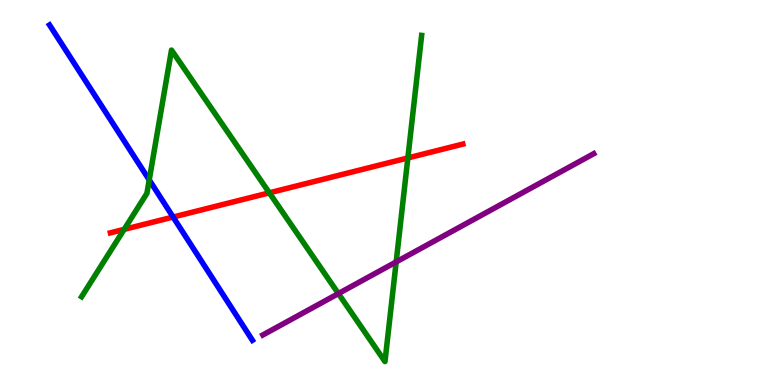[{'lines': ['blue', 'red'], 'intersections': [{'x': 2.23, 'y': 4.36}]}, {'lines': ['green', 'red'], 'intersections': [{'x': 1.6, 'y': 4.04}, {'x': 3.48, 'y': 4.99}, {'x': 5.26, 'y': 5.9}]}, {'lines': ['purple', 'red'], 'intersections': []}, {'lines': ['blue', 'green'], 'intersections': [{'x': 1.93, 'y': 5.33}]}, {'lines': ['blue', 'purple'], 'intersections': []}, {'lines': ['green', 'purple'], 'intersections': [{'x': 4.37, 'y': 2.37}, {'x': 5.11, 'y': 3.2}]}]